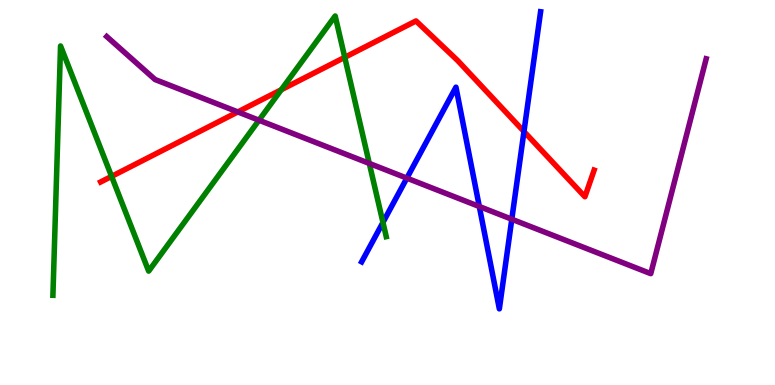[{'lines': ['blue', 'red'], 'intersections': [{'x': 6.76, 'y': 6.58}]}, {'lines': ['green', 'red'], 'intersections': [{'x': 1.44, 'y': 5.42}, {'x': 3.63, 'y': 7.67}, {'x': 4.45, 'y': 8.51}]}, {'lines': ['purple', 'red'], 'intersections': [{'x': 3.07, 'y': 7.09}]}, {'lines': ['blue', 'green'], 'intersections': [{'x': 4.94, 'y': 4.22}]}, {'lines': ['blue', 'purple'], 'intersections': [{'x': 5.25, 'y': 5.37}, {'x': 6.18, 'y': 4.64}, {'x': 6.6, 'y': 4.31}]}, {'lines': ['green', 'purple'], 'intersections': [{'x': 3.34, 'y': 6.88}, {'x': 4.77, 'y': 5.76}]}]